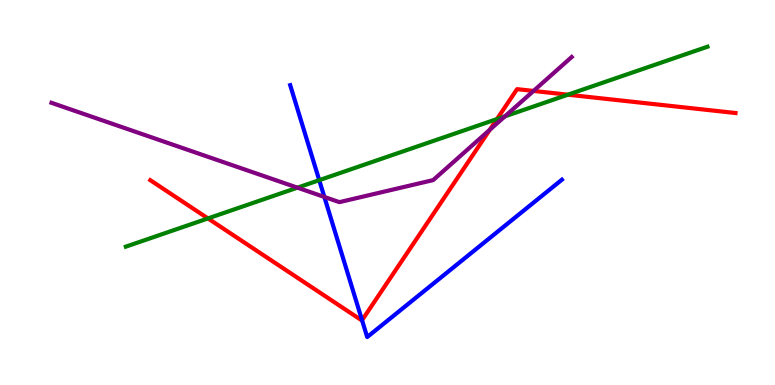[{'lines': ['blue', 'red'], 'intersections': [{'x': 4.67, 'y': 1.68}]}, {'lines': ['green', 'red'], 'intersections': [{'x': 2.68, 'y': 4.33}, {'x': 6.41, 'y': 6.91}, {'x': 7.33, 'y': 7.54}]}, {'lines': ['purple', 'red'], 'intersections': [{'x': 6.32, 'y': 6.63}, {'x': 6.88, 'y': 7.64}]}, {'lines': ['blue', 'green'], 'intersections': [{'x': 4.12, 'y': 5.32}]}, {'lines': ['blue', 'purple'], 'intersections': [{'x': 4.19, 'y': 4.88}]}, {'lines': ['green', 'purple'], 'intersections': [{'x': 3.84, 'y': 5.13}, {'x': 6.52, 'y': 6.98}]}]